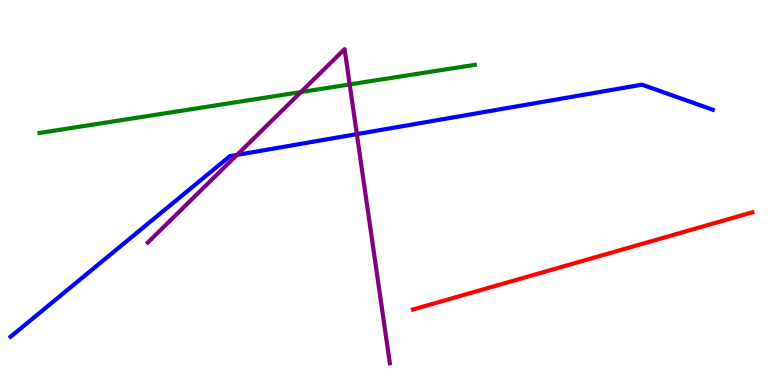[{'lines': ['blue', 'red'], 'intersections': []}, {'lines': ['green', 'red'], 'intersections': []}, {'lines': ['purple', 'red'], 'intersections': []}, {'lines': ['blue', 'green'], 'intersections': []}, {'lines': ['blue', 'purple'], 'intersections': [{'x': 3.06, 'y': 5.98}, {'x': 4.6, 'y': 6.52}]}, {'lines': ['green', 'purple'], 'intersections': [{'x': 3.88, 'y': 7.61}, {'x': 4.51, 'y': 7.81}]}]